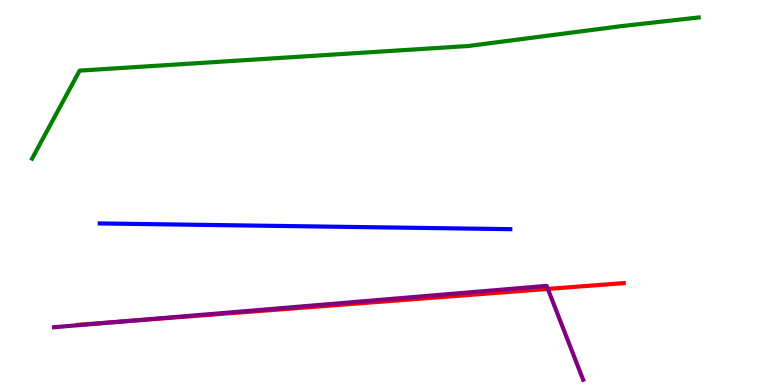[{'lines': ['blue', 'red'], 'intersections': []}, {'lines': ['green', 'red'], 'intersections': []}, {'lines': ['purple', 'red'], 'intersections': [{'x': 1.61, 'y': 1.65}, {'x': 7.07, 'y': 2.5}]}, {'lines': ['blue', 'green'], 'intersections': []}, {'lines': ['blue', 'purple'], 'intersections': []}, {'lines': ['green', 'purple'], 'intersections': []}]